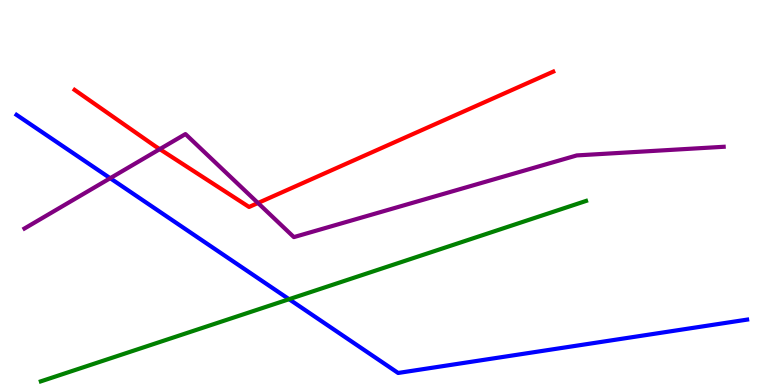[{'lines': ['blue', 'red'], 'intersections': []}, {'lines': ['green', 'red'], 'intersections': []}, {'lines': ['purple', 'red'], 'intersections': [{'x': 2.06, 'y': 6.13}, {'x': 3.33, 'y': 4.73}]}, {'lines': ['blue', 'green'], 'intersections': [{'x': 3.73, 'y': 2.23}]}, {'lines': ['blue', 'purple'], 'intersections': [{'x': 1.42, 'y': 5.37}]}, {'lines': ['green', 'purple'], 'intersections': []}]